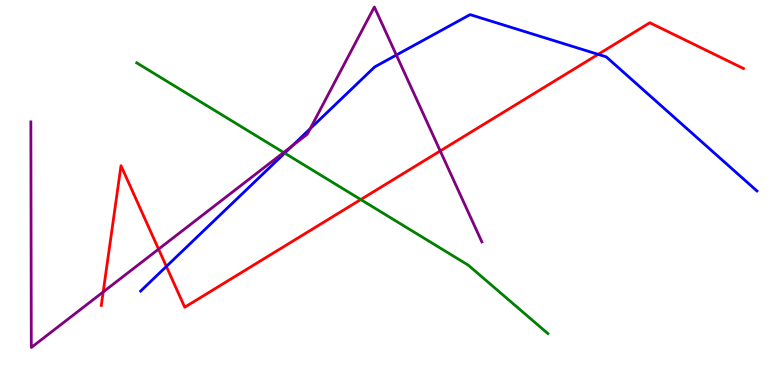[{'lines': ['blue', 'red'], 'intersections': [{'x': 2.15, 'y': 3.08}, {'x': 7.72, 'y': 8.59}]}, {'lines': ['green', 'red'], 'intersections': [{'x': 4.65, 'y': 4.82}]}, {'lines': ['purple', 'red'], 'intersections': [{'x': 1.33, 'y': 2.42}, {'x': 2.05, 'y': 3.53}, {'x': 5.68, 'y': 6.08}]}, {'lines': ['blue', 'green'], 'intersections': [{'x': 3.67, 'y': 6.02}]}, {'lines': ['blue', 'purple'], 'intersections': [{'x': 3.77, 'y': 6.22}, {'x': 4.0, 'y': 6.66}, {'x': 5.11, 'y': 8.57}]}, {'lines': ['green', 'purple'], 'intersections': [{'x': 3.66, 'y': 6.04}]}]